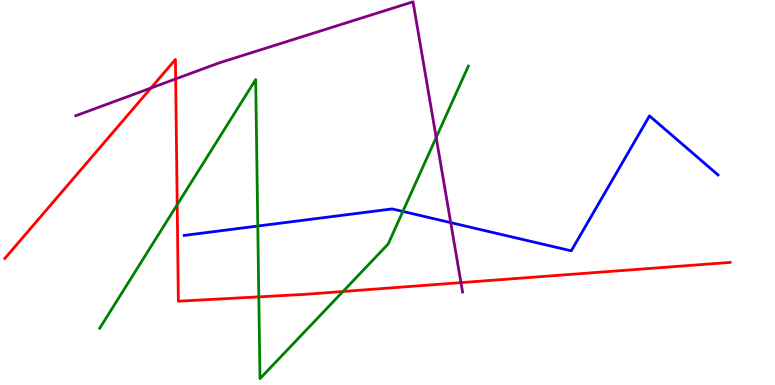[{'lines': ['blue', 'red'], 'intersections': []}, {'lines': ['green', 'red'], 'intersections': [{'x': 2.29, 'y': 4.68}, {'x': 3.34, 'y': 2.29}, {'x': 4.43, 'y': 2.43}]}, {'lines': ['purple', 'red'], 'intersections': [{'x': 1.95, 'y': 7.71}, {'x': 2.27, 'y': 7.95}, {'x': 5.95, 'y': 2.66}]}, {'lines': ['blue', 'green'], 'intersections': [{'x': 3.33, 'y': 4.13}, {'x': 5.2, 'y': 4.51}]}, {'lines': ['blue', 'purple'], 'intersections': [{'x': 5.82, 'y': 4.22}]}, {'lines': ['green', 'purple'], 'intersections': [{'x': 5.63, 'y': 6.43}]}]